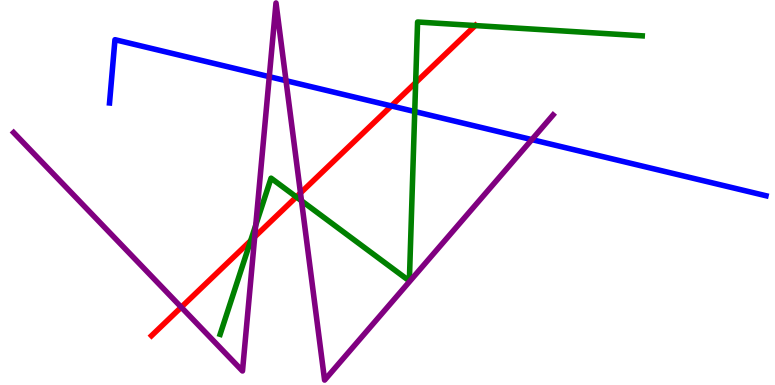[{'lines': ['blue', 'red'], 'intersections': [{'x': 5.05, 'y': 7.25}]}, {'lines': ['green', 'red'], 'intersections': [{'x': 3.23, 'y': 3.75}, {'x': 3.82, 'y': 4.88}, {'x': 5.36, 'y': 7.85}, {'x': 6.13, 'y': 9.34}]}, {'lines': ['purple', 'red'], 'intersections': [{'x': 2.34, 'y': 2.02}, {'x': 3.29, 'y': 3.85}, {'x': 3.88, 'y': 4.99}]}, {'lines': ['blue', 'green'], 'intersections': [{'x': 5.35, 'y': 7.1}]}, {'lines': ['blue', 'purple'], 'intersections': [{'x': 3.47, 'y': 8.01}, {'x': 3.69, 'y': 7.9}, {'x': 6.86, 'y': 6.37}]}, {'lines': ['green', 'purple'], 'intersections': [{'x': 3.3, 'y': 4.15}, {'x': 3.89, 'y': 4.78}]}]